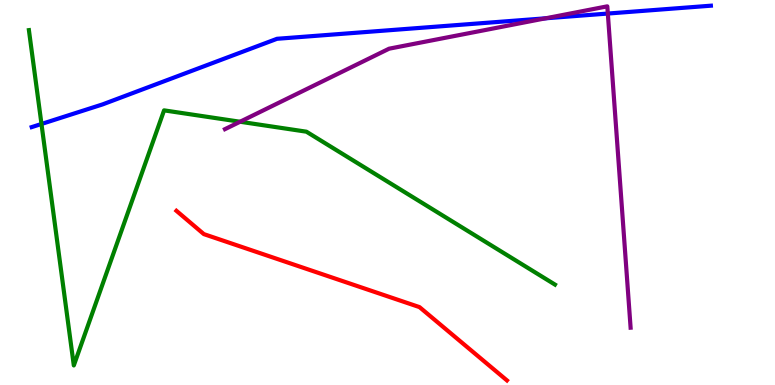[{'lines': ['blue', 'red'], 'intersections': []}, {'lines': ['green', 'red'], 'intersections': []}, {'lines': ['purple', 'red'], 'intersections': []}, {'lines': ['blue', 'green'], 'intersections': [{'x': 0.535, 'y': 6.78}]}, {'lines': ['blue', 'purple'], 'intersections': [{'x': 7.04, 'y': 9.52}, {'x': 7.84, 'y': 9.65}]}, {'lines': ['green', 'purple'], 'intersections': [{'x': 3.1, 'y': 6.84}]}]